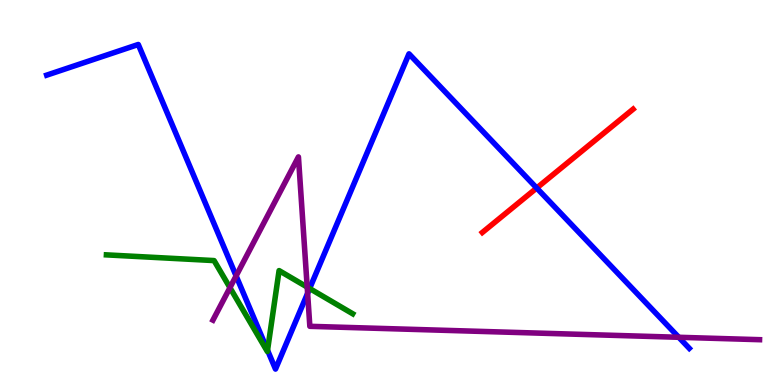[{'lines': ['blue', 'red'], 'intersections': [{'x': 6.93, 'y': 5.12}]}, {'lines': ['green', 'red'], 'intersections': []}, {'lines': ['purple', 'red'], 'intersections': []}, {'lines': ['blue', 'green'], 'intersections': [{'x': 3.45, 'y': 0.902}, {'x': 4.0, 'y': 2.51}]}, {'lines': ['blue', 'purple'], 'intersections': [{'x': 3.05, 'y': 2.83}, {'x': 3.97, 'y': 2.38}, {'x': 8.76, 'y': 1.24}]}, {'lines': ['green', 'purple'], 'intersections': [{'x': 2.97, 'y': 2.53}, {'x': 3.96, 'y': 2.54}]}]